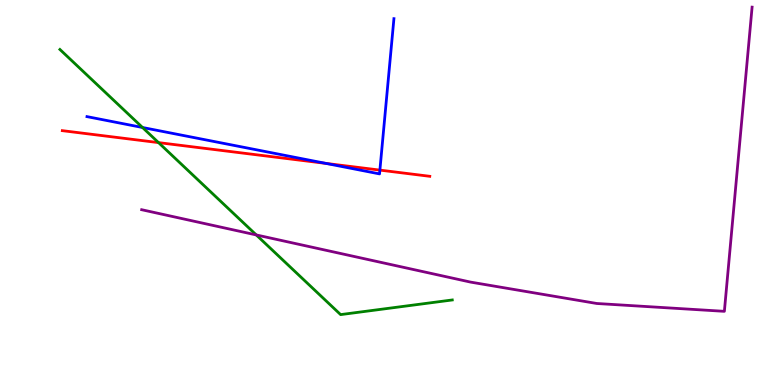[{'lines': ['blue', 'red'], 'intersections': [{'x': 4.21, 'y': 5.76}, {'x': 4.9, 'y': 5.58}]}, {'lines': ['green', 'red'], 'intersections': [{'x': 2.05, 'y': 6.3}]}, {'lines': ['purple', 'red'], 'intersections': []}, {'lines': ['blue', 'green'], 'intersections': [{'x': 1.84, 'y': 6.69}]}, {'lines': ['blue', 'purple'], 'intersections': []}, {'lines': ['green', 'purple'], 'intersections': [{'x': 3.31, 'y': 3.9}]}]